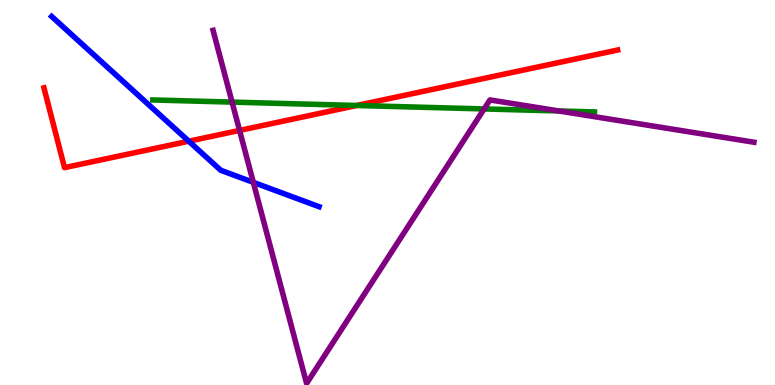[{'lines': ['blue', 'red'], 'intersections': [{'x': 2.44, 'y': 6.33}]}, {'lines': ['green', 'red'], 'intersections': [{'x': 4.6, 'y': 7.26}]}, {'lines': ['purple', 'red'], 'intersections': [{'x': 3.09, 'y': 6.61}]}, {'lines': ['blue', 'green'], 'intersections': []}, {'lines': ['blue', 'purple'], 'intersections': [{'x': 3.27, 'y': 5.26}]}, {'lines': ['green', 'purple'], 'intersections': [{'x': 2.99, 'y': 7.35}, {'x': 6.25, 'y': 7.17}, {'x': 7.21, 'y': 7.12}]}]